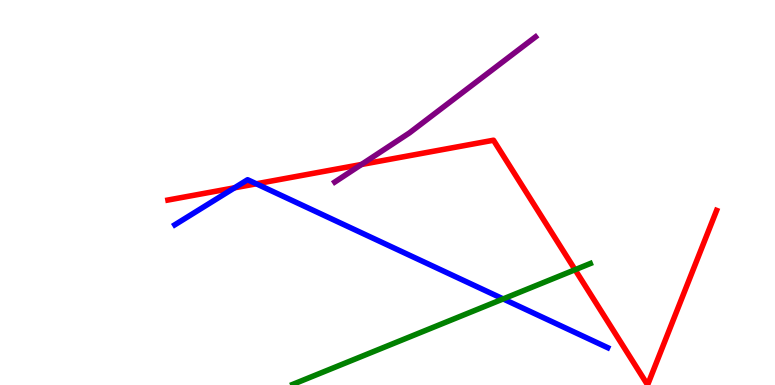[{'lines': ['blue', 'red'], 'intersections': [{'x': 3.03, 'y': 5.12}, {'x': 3.31, 'y': 5.23}]}, {'lines': ['green', 'red'], 'intersections': [{'x': 7.42, 'y': 2.99}]}, {'lines': ['purple', 'red'], 'intersections': [{'x': 4.66, 'y': 5.73}]}, {'lines': ['blue', 'green'], 'intersections': [{'x': 6.49, 'y': 2.24}]}, {'lines': ['blue', 'purple'], 'intersections': []}, {'lines': ['green', 'purple'], 'intersections': []}]